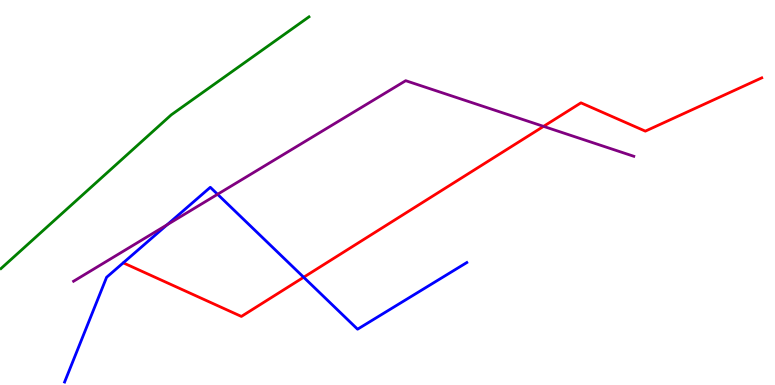[{'lines': ['blue', 'red'], 'intersections': [{'x': 3.92, 'y': 2.8}]}, {'lines': ['green', 'red'], 'intersections': []}, {'lines': ['purple', 'red'], 'intersections': [{'x': 7.01, 'y': 6.72}]}, {'lines': ['blue', 'green'], 'intersections': []}, {'lines': ['blue', 'purple'], 'intersections': [{'x': 2.16, 'y': 4.16}, {'x': 2.81, 'y': 4.95}]}, {'lines': ['green', 'purple'], 'intersections': []}]